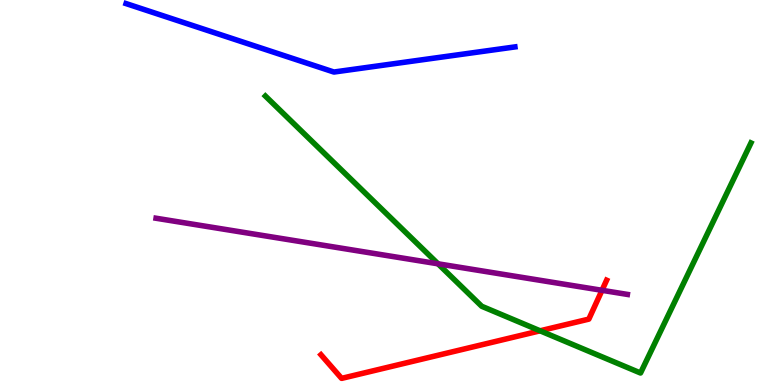[{'lines': ['blue', 'red'], 'intersections': []}, {'lines': ['green', 'red'], 'intersections': [{'x': 6.97, 'y': 1.41}]}, {'lines': ['purple', 'red'], 'intersections': [{'x': 7.77, 'y': 2.46}]}, {'lines': ['blue', 'green'], 'intersections': []}, {'lines': ['blue', 'purple'], 'intersections': []}, {'lines': ['green', 'purple'], 'intersections': [{'x': 5.65, 'y': 3.15}]}]